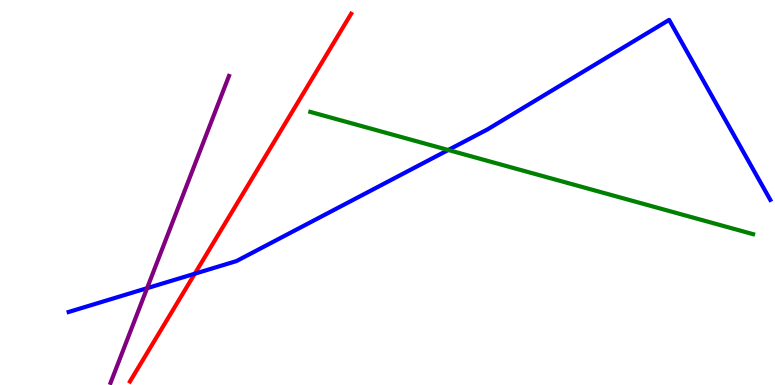[{'lines': ['blue', 'red'], 'intersections': [{'x': 2.51, 'y': 2.89}]}, {'lines': ['green', 'red'], 'intersections': []}, {'lines': ['purple', 'red'], 'intersections': []}, {'lines': ['blue', 'green'], 'intersections': [{'x': 5.78, 'y': 6.1}]}, {'lines': ['blue', 'purple'], 'intersections': [{'x': 1.9, 'y': 2.51}]}, {'lines': ['green', 'purple'], 'intersections': []}]